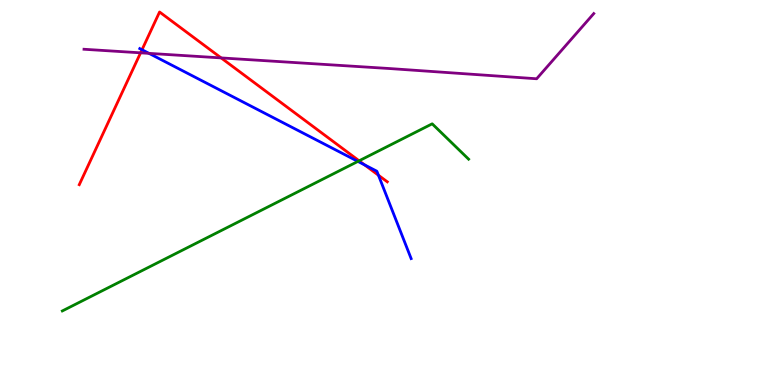[{'lines': ['blue', 'red'], 'intersections': [{'x': 1.83, 'y': 8.71}, {'x': 4.7, 'y': 5.72}, {'x': 4.88, 'y': 5.45}]}, {'lines': ['green', 'red'], 'intersections': [{'x': 4.63, 'y': 5.82}]}, {'lines': ['purple', 'red'], 'intersections': [{'x': 1.81, 'y': 8.63}, {'x': 2.85, 'y': 8.5}]}, {'lines': ['blue', 'green'], 'intersections': [{'x': 4.62, 'y': 5.81}]}, {'lines': ['blue', 'purple'], 'intersections': [{'x': 1.92, 'y': 8.61}]}, {'lines': ['green', 'purple'], 'intersections': []}]